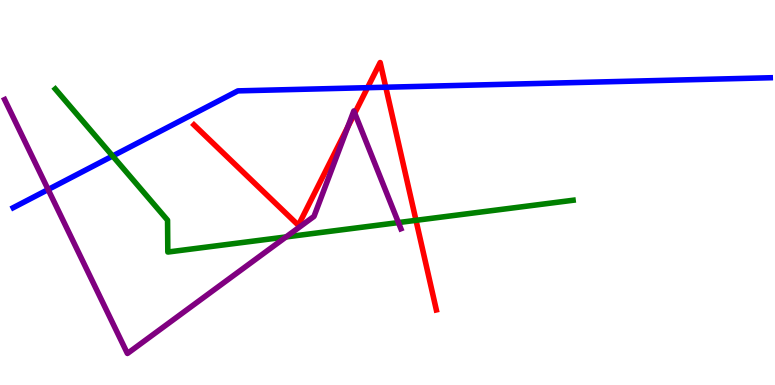[{'lines': ['blue', 'red'], 'intersections': [{'x': 4.74, 'y': 7.72}, {'x': 4.98, 'y': 7.73}]}, {'lines': ['green', 'red'], 'intersections': [{'x': 5.37, 'y': 4.28}]}, {'lines': ['purple', 'red'], 'intersections': [{'x': 4.49, 'y': 6.7}, {'x': 4.58, 'y': 7.06}]}, {'lines': ['blue', 'green'], 'intersections': [{'x': 1.45, 'y': 5.95}]}, {'lines': ['blue', 'purple'], 'intersections': [{'x': 0.621, 'y': 5.08}]}, {'lines': ['green', 'purple'], 'intersections': [{'x': 3.69, 'y': 3.85}, {'x': 5.14, 'y': 4.22}]}]